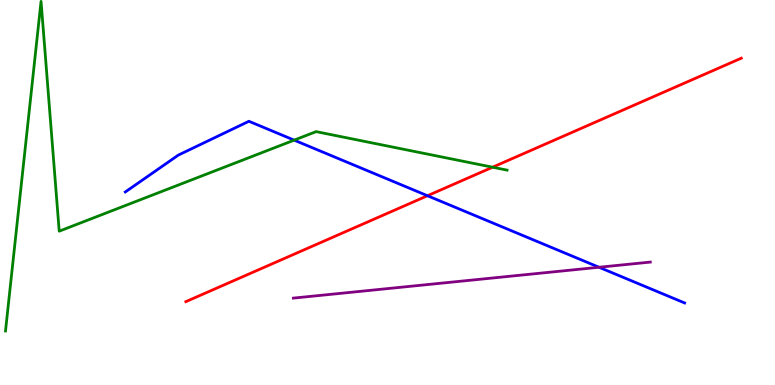[{'lines': ['blue', 'red'], 'intersections': [{'x': 5.52, 'y': 4.92}]}, {'lines': ['green', 'red'], 'intersections': [{'x': 6.36, 'y': 5.66}]}, {'lines': ['purple', 'red'], 'intersections': []}, {'lines': ['blue', 'green'], 'intersections': [{'x': 3.8, 'y': 6.36}]}, {'lines': ['blue', 'purple'], 'intersections': [{'x': 7.73, 'y': 3.06}]}, {'lines': ['green', 'purple'], 'intersections': []}]